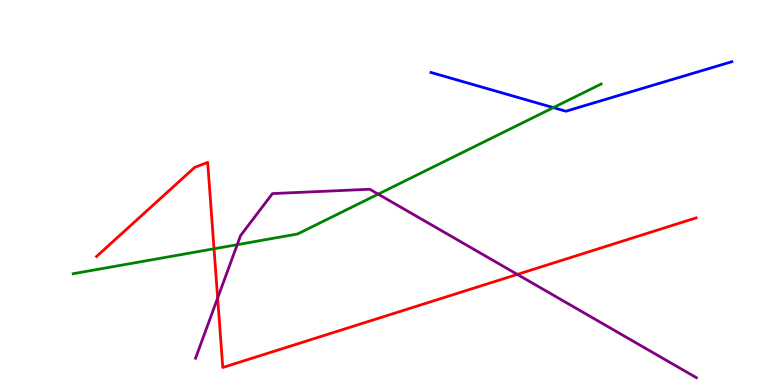[{'lines': ['blue', 'red'], 'intersections': []}, {'lines': ['green', 'red'], 'intersections': [{'x': 2.76, 'y': 3.54}]}, {'lines': ['purple', 'red'], 'intersections': [{'x': 2.81, 'y': 2.26}, {'x': 6.68, 'y': 2.87}]}, {'lines': ['blue', 'green'], 'intersections': [{'x': 7.14, 'y': 7.2}]}, {'lines': ['blue', 'purple'], 'intersections': []}, {'lines': ['green', 'purple'], 'intersections': [{'x': 3.06, 'y': 3.64}, {'x': 4.88, 'y': 4.96}]}]